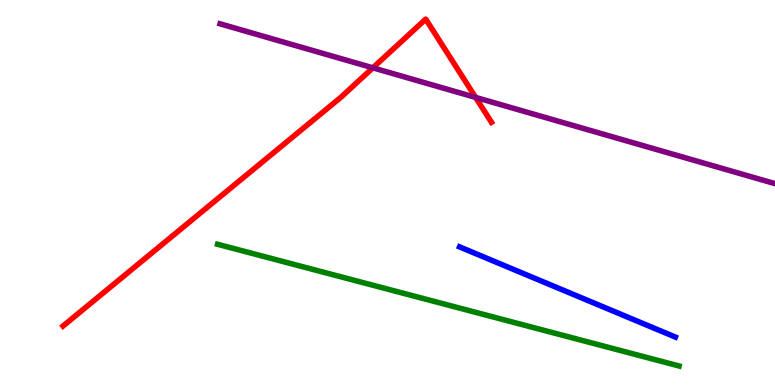[{'lines': ['blue', 'red'], 'intersections': []}, {'lines': ['green', 'red'], 'intersections': []}, {'lines': ['purple', 'red'], 'intersections': [{'x': 4.81, 'y': 8.24}, {'x': 6.14, 'y': 7.47}]}, {'lines': ['blue', 'green'], 'intersections': []}, {'lines': ['blue', 'purple'], 'intersections': []}, {'lines': ['green', 'purple'], 'intersections': []}]